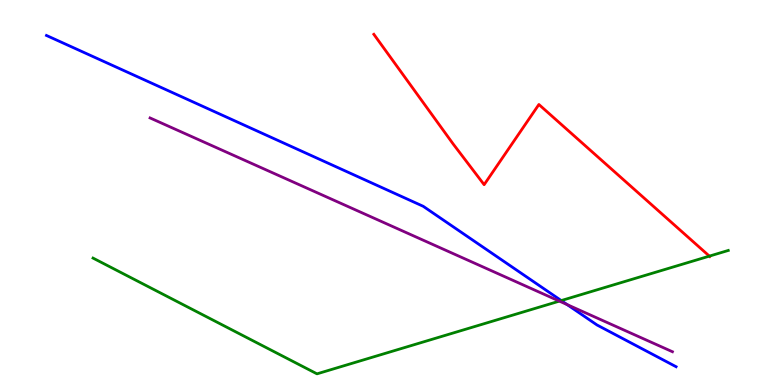[{'lines': ['blue', 'red'], 'intersections': []}, {'lines': ['green', 'red'], 'intersections': [{'x': 9.15, 'y': 3.35}]}, {'lines': ['purple', 'red'], 'intersections': []}, {'lines': ['blue', 'green'], 'intersections': [{'x': 7.24, 'y': 2.19}]}, {'lines': ['blue', 'purple'], 'intersections': [{'x': 7.32, 'y': 2.09}]}, {'lines': ['green', 'purple'], 'intersections': [{'x': 7.22, 'y': 2.18}]}]